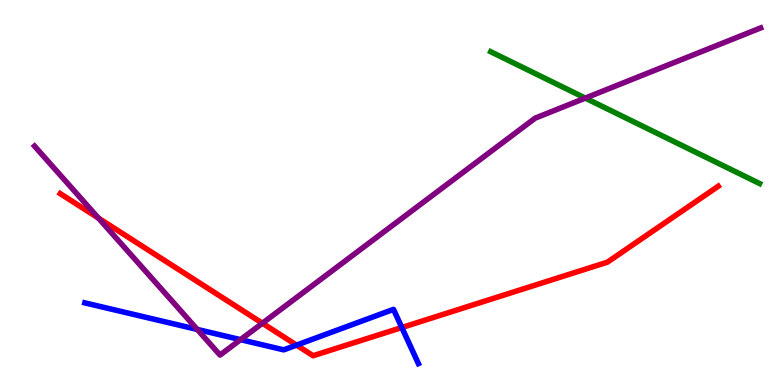[{'lines': ['blue', 'red'], 'intersections': [{'x': 3.83, 'y': 1.04}, {'x': 5.18, 'y': 1.49}]}, {'lines': ['green', 'red'], 'intersections': []}, {'lines': ['purple', 'red'], 'intersections': [{'x': 1.27, 'y': 4.33}, {'x': 3.39, 'y': 1.6}]}, {'lines': ['blue', 'green'], 'intersections': []}, {'lines': ['blue', 'purple'], 'intersections': [{'x': 2.55, 'y': 1.44}, {'x': 3.1, 'y': 1.18}]}, {'lines': ['green', 'purple'], 'intersections': [{'x': 7.55, 'y': 7.45}]}]